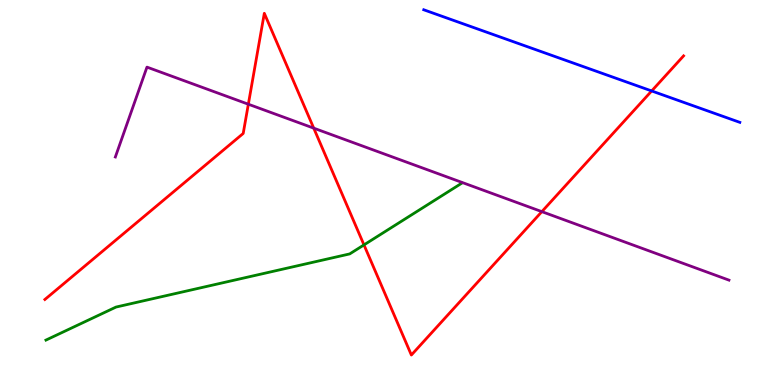[{'lines': ['blue', 'red'], 'intersections': [{'x': 8.41, 'y': 7.64}]}, {'lines': ['green', 'red'], 'intersections': [{'x': 4.7, 'y': 3.64}]}, {'lines': ['purple', 'red'], 'intersections': [{'x': 3.2, 'y': 7.29}, {'x': 4.05, 'y': 6.67}, {'x': 6.99, 'y': 4.5}]}, {'lines': ['blue', 'green'], 'intersections': []}, {'lines': ['blue', 'purple'], 'intersections': []}, {'lines': ['green', 'purple'], 'intersections': []}]